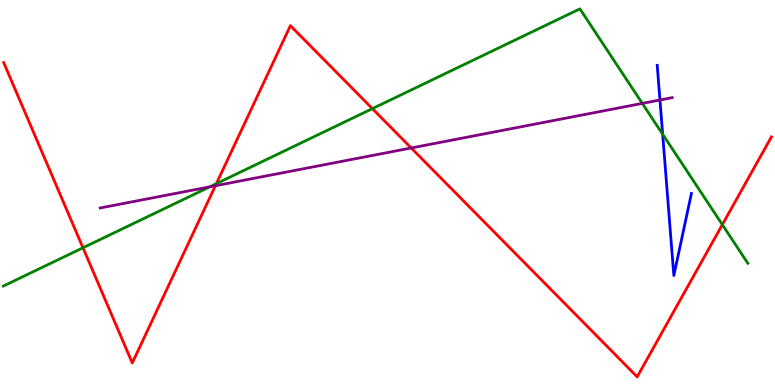[{'lines': ['blue', 'red'], 'intersections': []}, {'lines': ['green', 'red'], 'intersections': [{'x': 1.07, 'y': 3.56}, {'x': 2.79, 'y': 5.23}, {'x': 4.8, 'y': 7.18}, {'x': 9.32, 'y': 4.16}]}, {'lines': ['purple', 'red'], 'intersections': [{'x': 2.78, 'y': 5.18}, {'x': 5.31, 'y': 6.16}]}, {'lines': ['blue', 'green'], 'intersections': [{'x': 8.55, 'y': 6.51}]}, {'lines': ['blue', 'purple'], 'intersections': [{'x': 8.52, 'y': 7.4}]}, {'lines': ['green', 'purple'], 'intersections': [{'x': 2.71, 'y': 5.15}, {'x': 8.29, 'y': 7.31}]}]